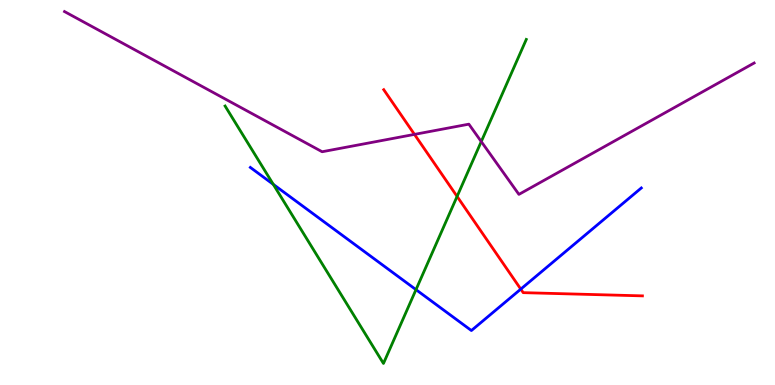[{'lines': ['blue', 'red'], 'intersections': [{'x': 6.72, 'y': 2.49}]}, {'lines': ['green', 'red'], 'intersections': [{'x': 5.9, 'y': 4.9}]}, {'lines': ['purple', 'red'], 'intersections': [{'x': 5.35, 'y': 6.51}]}, {'lines': ['blue', 'green'], 'intersections': [{'x': 3.53, 'y': 5.21}, {'x': 5.37, 'y': 2.48}]}, {'lines': ['blue', 'purple'], 'intersections': []}, {'lines': ['green', 'purple'], 'intersections': [{'x': 6.21, 'y': 6.32}]}]